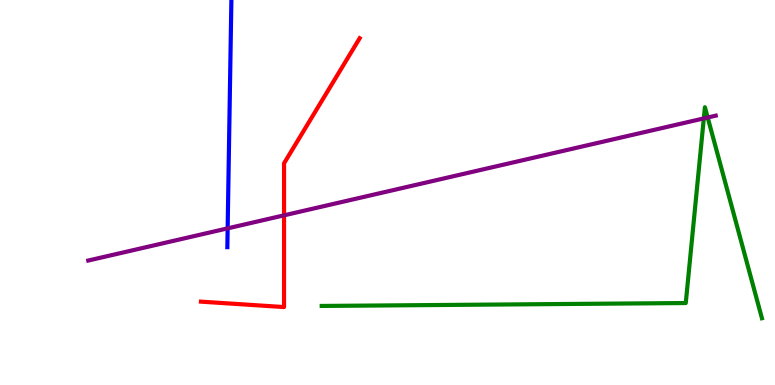[{'lines': ['blue', 'red'], 'intersections': []}, {'lines': ['green', 'red'], 'intersections': []}, {'lines': ['purple', 'red'], 'intersections': [{'x': 3.67, 'y': 4.41}]}, {'lines': ['blue', 'green'], 'intersections': []}, {'lines': ['blue', 'purple'], 'intersections': [{'x': 2.94, 'y': 4.07}]}, {'lines': ['green', 'purple'], 'intersections': [{'x': 9.08, 'y': 6.92}, {'x': 9.13, 'y': 6.95}]}]